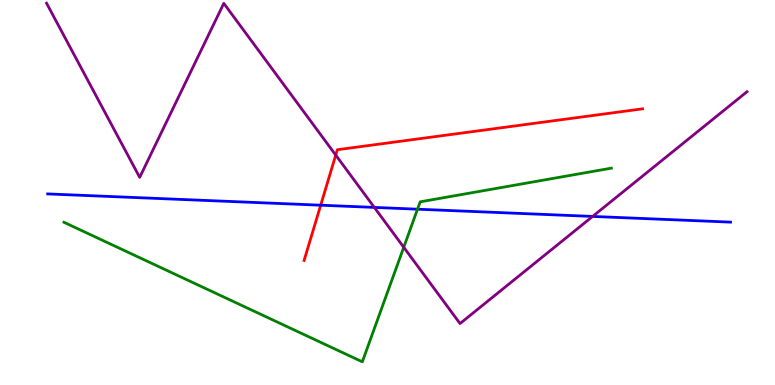[{'lines': ['blue', 'red'], 'intersections': [{'x': 4.14, 'y': 4.67}]}, {'lines': ['green', 'red'], 'intersections': []}, {'lines': ['purple', 'red'], 'intersections': [{'x': 4.33, 'y': 5.97}]}, {'lines': ['blue', 'green'], 'intersections': [{'x': 5.39, 'y': 4.57}]}, {'lines': ['blue', 'purple'], 'intersections': [{'x': 4.83, 'y': 4.61}, {'x': 7.65, 'y': 4.38}]}, {'lines': ['green', 'purple'], 'intersections': [{'x': 5.21, 'y': 3.58}]}]